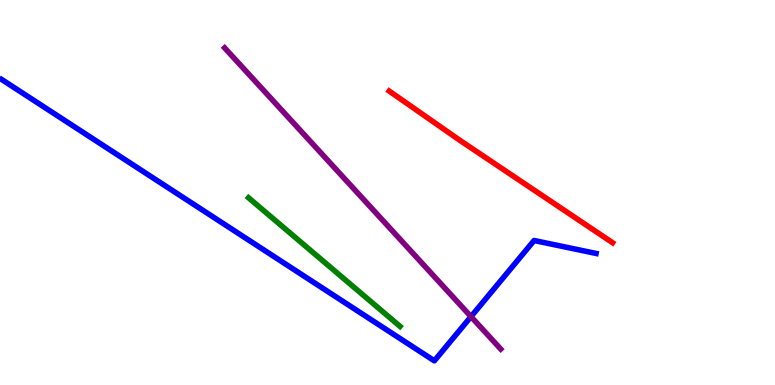[{'lines': ['blue', 'red'], 'intersections': []}, {'lines': ['green', 'red'], 'intersections': []}, {'lines': ['purple', 'red'], 'intersections': []}, {'lines': ['blue', 'green'], 'intersections': []}, {'lines': ['blue', 'purple'], 'intersections': [{'x': 6.08, 'y': 1.78}]}, {'lines': ['green', 'purple'], 'intersections': []}]